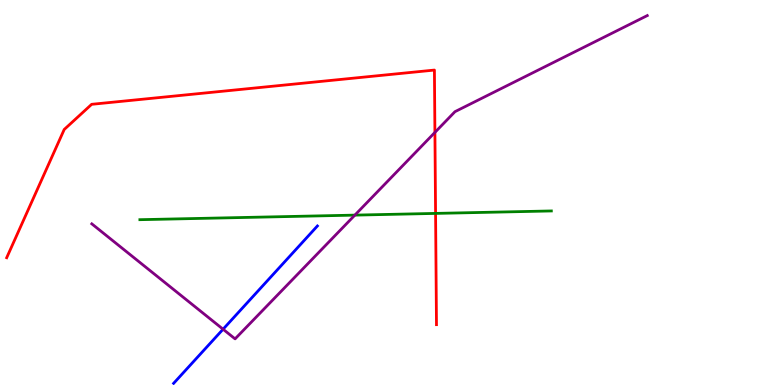[{'lines': ['blue', 'red'], 'intersections': []}, {'lines': ['green', 'red'], 'intersections': [{'x': 5.62, 'y': 4.46}]}, {'lines': ['purple', 'red'], 'intersections': [{'x': 5.61, 'y': 6.56}]}, {'lines': ['blue', 'green'], 'intersections': []}, {'lines': ['blue', 'purple'], 'intersections': [{'x': 2.88, 'y': 1.45}]}, {'lines': ['green', 'purple'], 'intersections': [{'x': 4.58, 'y': 4.41}]}]